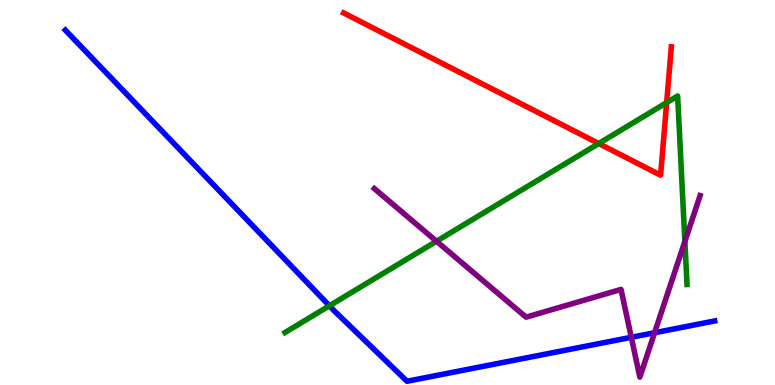[{'lines': ['blue', 'red'], 'intersections': []}, {'lines': ['green', 'red'], 'intersections': [{'x': 7.73, 'y': 6.27}, {'x': 8.6, 'y': 7.33}]}, {'lines': ['purple', 'red'], 'intersections': []}, {'lines': ['blue', 'green'], 'intersections': [{'x': 4.25, 'y': 2.06}]}, {'lines': ['blue', 'purple'], 'intersections': [{'x': 8.15, 'y': 1.24}, {'x': 8.45, 'y': 1.36}]}, {'lines': ['green', 'purple'], 'intersections': [{'x': 5.63, 'y': 3.73}, {'x': 8.84, 'y': 3.73}]}]